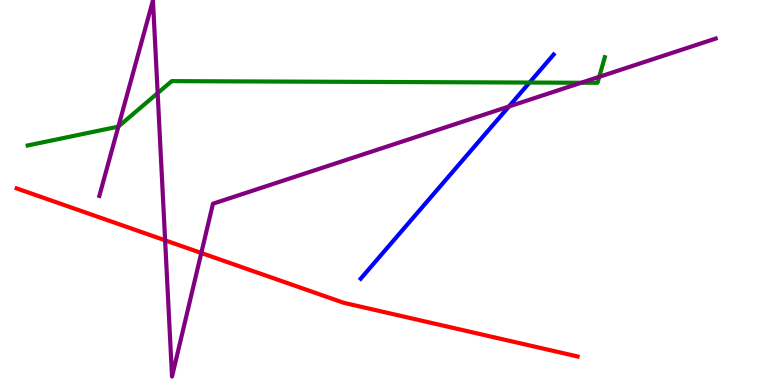[{'lines': ['blue', 'red'], 'intersections': []}, {'lines': ['green', 'red'], 'intersections': []}, {'lines': ['purple', 'red'], 'intersections': [{'x': 2.13, 'y': 3.76}, {'x': 2.6, 'y': 3.43}]}, {'lines': ['blue', 'green'], 'intersections': [{'x': 6.83, 'y': 7.86}]}, {'lines': ['blue', 'purple'], 'intersections': [{'x': 6.57, 'y': 7.23}]}, {'lines': ['green', 'purple'], 'intersections': [{'x': 1.53, 'y': 6.71}, {'x': 2.03, 'y': 7.58}, {'x': 7.5, 'y': 7.85}, {'x': 7.73, 'y': 8.0}]}]